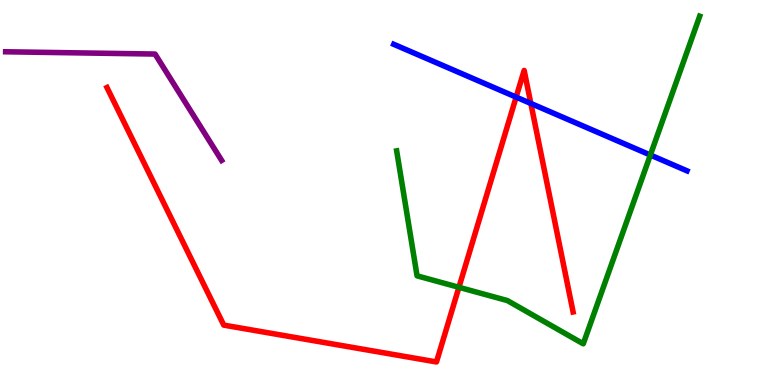[{'lines': ['blue', 'red'], 'intersections': [{'x': 6.66, 'y': 7.48}, {'x': 6.85, 'y': 7.31}]}, {'lines': ['green', 'red'], 'intersections': [{'x': 5.92, 'y': 2.54}]}, {'lines': ['purple', 'red'], 'intersections': []}, {'lines': ['blue', 'green'], 'intersections': [{'x': 8.39, 'y': 5.97}]}, {'lines': ['blue', 'purple'], 'intersections': []}, {'lines': ['green', 'purple'], 'intersections': []}]